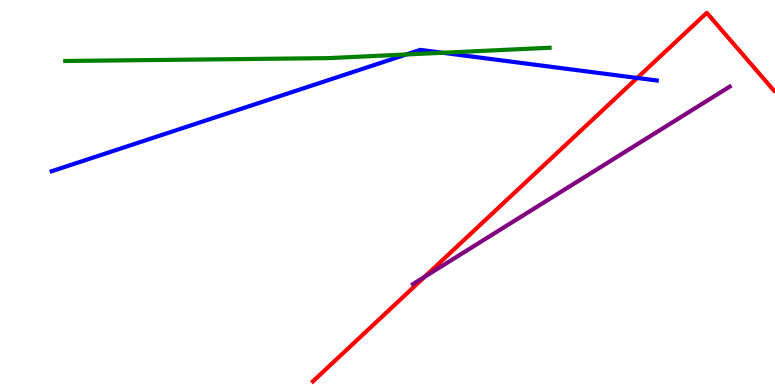[{'lines': ['blue', 'red'], 'intersections': [{'x': 8.22, 'y': 7.98}]}, {'lines': ['green', 'red'], 'intersections': []}, {'lines': ['purple', 'red'], 'intersections': [{'x': 5.48, 'y': 2.81}]}, {'lines': ['blue', 'green'], 'intersections': [{'x': 5.24, 'y': 8.58}, {'x': 5.71, 'y': 8.63}]}, {'lines': ['blue', 'purple'], 'intersections': []}, {'lines': ['green', 'purple'], 'intersections': []}]